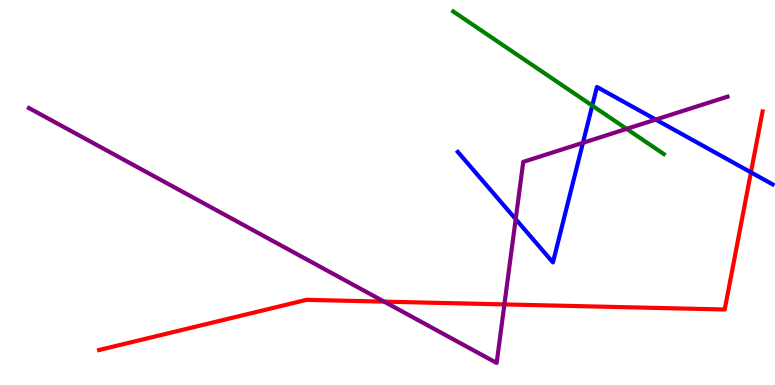[{'lines': ['blue', 'red'], 'intersections': [{'x': 9.69, 'y': 5.52}]}, {'lines': ['green', 'red'], 'intersections': []}, {'lines': ['purple', 'red'], 'intersections': [{'x': 4.96, 'y': 2.17}, {'x': 6.51, 'y': 2.09}]}, {'lines': ['blue', 'green'], 'intersections': [{'x': 7.64, 'y': 7.26}]}, {'lines': ['blue', 'purple'], 'intersections': [{'x': 6.65, 'y': 4.31}, {'x': 7.52, 'y': 6.29}, {'x': 8.46, 'y': 6.89}]}, {'lines': ['green', 'purple'], 'intersections': [{'x': 8.09, 'y': 6.65}]}]